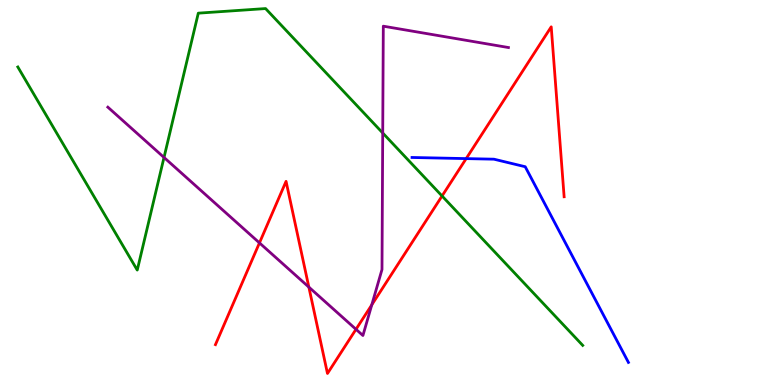[{'lines': ['blue', 'red'], 'intersections': [{'x': 6.02, 'y': 5.88}]}, {'lines': ['green', 'red'], 'intersections': [{'x': 5.7, 'y': 4.91}]}, {'lines': ['purple', 'red'], 'intersections': [{'x': 3.35, 'y': 3.69}, {'x': 3.99, 'y': 2.54}, {'x': 4.59, 'y': 1.45}, {'x': 4.8, 'y': 2.08}]}, {'lines': ['blue', 'green'], 'intersections': []}, {'lines': ['blue', 'purple'], 'intersections': []}, {'lines': ['green', 'purple'], 'intersections': [{'x': 2.12, 'y': 5.91}, {'x': 4.94, 'y': 6.55}]}]